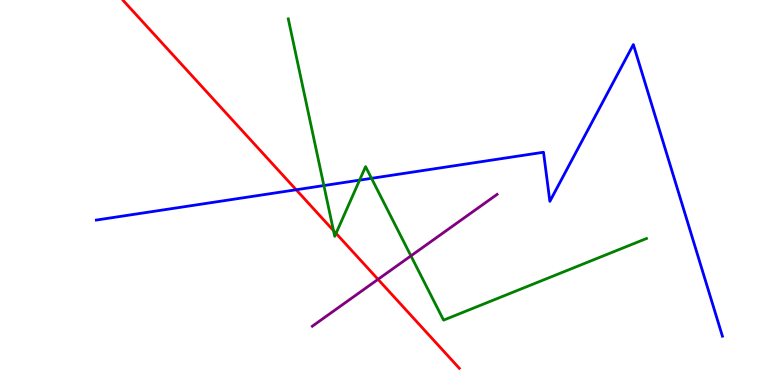[{'lines': ['blue', 'red'], 'intersections': [{'x': 3.82, 'y': 5.07}]}, {'lines': ['green', 'red'], 'intersections': [{'x': 4.3, 'y': 4.01}, {'x': 4.34, 'y': 3.94}]}, {'lines': ['purple', 'red'], 'intersections': [{'x': 4.88, 'y': 2.74}]}, {'lines': ['blue', 'green'], 'intersections': [{'x': 4.18, 'y': 5.18}, {'x': 4.64, 'y': 5.32}, {'x': 4.79, 'y': 5.37}]}, {'lines': ['blue', 'purple'], 'intersections': []}, {'lines': ['green', 'purple'], 'intersections': [{'x': 5.3, 'y': 3.35}]}]